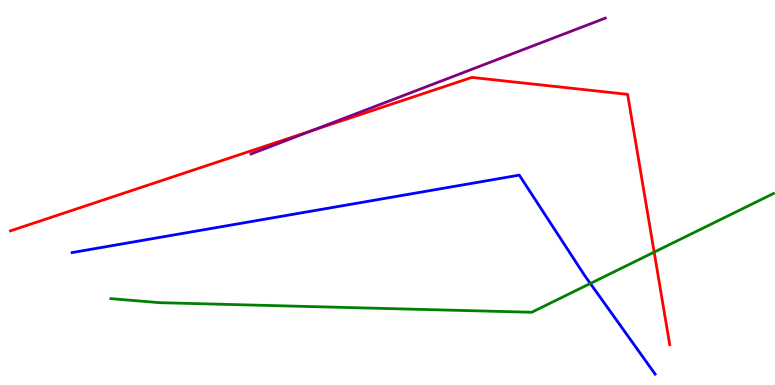[{'lines': ['blue', 'red'], 'intersections': []}, {'lines': ['green', 'red'], 'intersections': [{'x': 8.44, 'y': 3.45}]}, {'lines': ['purple', 'red'], 'intersections': [{'x': 4.02, 'y': 6.61}]}, {'lines': ['blue', 'green'], 'intersections': [{'x': 7.62, 'y': 2.64}]}, {'lines': ['blue', 'purple'], 'intersections': []}, {'lines': ['green', 'purple'], 'intersections': []}]